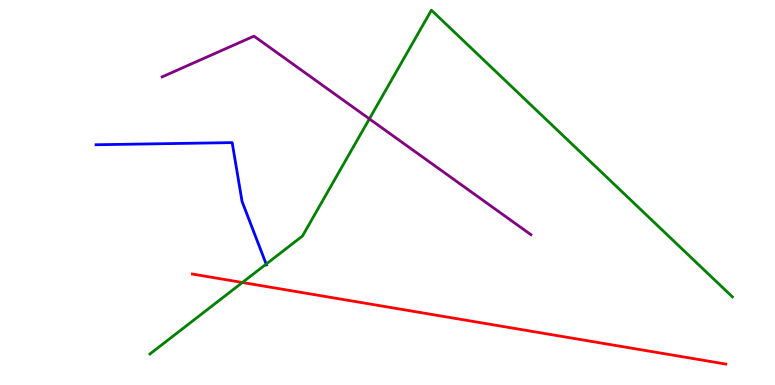[{'lines': ['blue', 'red'], 'intersections': []}, {'lines': ['green', 'red'], 'intersections': [{'x': 3.13, 'y': 2.66}]}, {'lines': ['purple', 'red'], 'intersections': []}, {'lines': ['blue', 'green'], 'intersections': [{'x': 3.43, 'y': 3.14}]}, {'lines': ['blue', 'purple'], 'intersections': []}, {'lines': ['green', 'purple'], 'intersections': [{'x': 4.77, 'y': 6.91}]}]